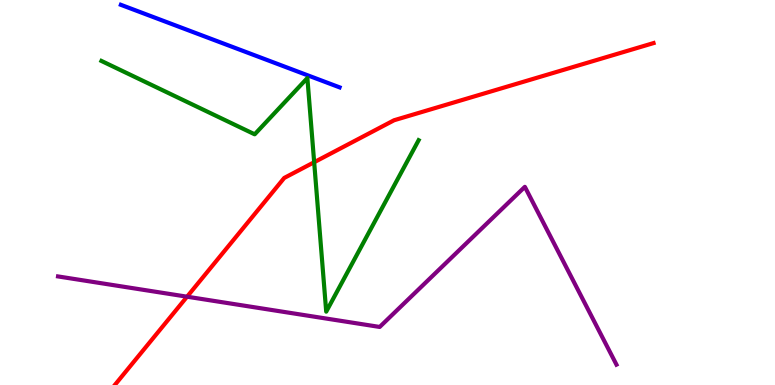[{'lines': ['blue', 'red'], 'intersections': []}, {'lines': ['green', 'red'], 'intersections': [{'x': 4.05, 'y': 5.79}]}, {'lines': ['purple', 'red'], 'intersections': [{'x': 2.41, 'y': 2.29}]}, {'lines': ['blue', 'green'], 'intersections': []}, {'lines': ['blue', 'purple'], 'intersections': []}, {'lines': ['green', 'purple'], 'intersections': []}]